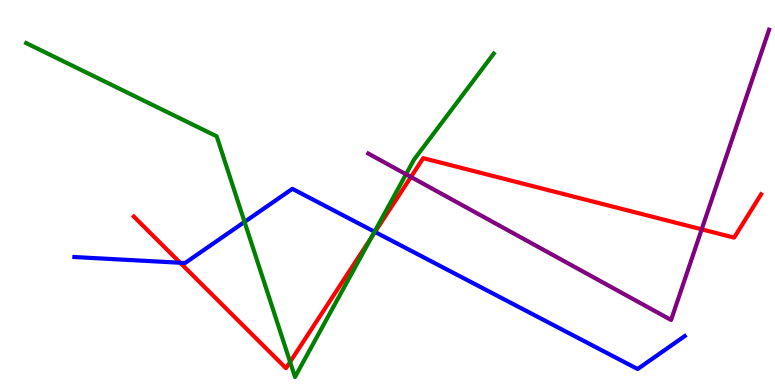[{'lines': ['blue', 'red'], 'intersections': [{'x': 2.32, 'y': 3.18}, {'x': 4.84, 'y': 3.98}]}, {'lines': ['green', 'red'], 'intersections': [{'x': 3.74, 'y': 0.6}, {'x': 4.79, 'y': 3.83}]}, {'lines': ['purple', 'red'], 'intersections': [{'x': 5.3, 'y': 5.4}, {'x': 9.05, 'y': 4.04}]}, {'lines': ['blue', 'green'], 'intersections': [{'x': 3.16, 'y': 4.24}, {'x': 4.83, 'y': 3.98}]}, {'lines': ['blue', 'purple'], 'intersections': []}, {'lines': ['green', 'purple'], 'intersections': [{'x': 5.24, 'y': 5.47}]}]